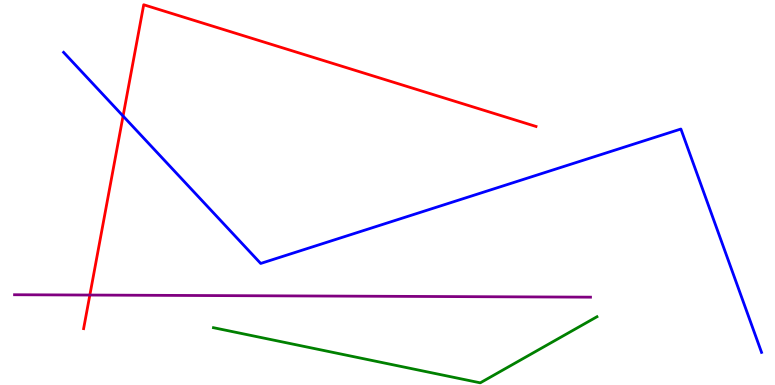[{'lines': ['blue', 'red'], 'intersections': [{'x': 1.59, 'y': 6.99}]}, {'lines': ['green', 'red'], 'intersections': []}, {'lines': ['purple', 'red'], 'intersections': [{'x': 1.16, 'y': 2.34}]}, {'lines': ['blue', 'green'], 'intersections': []}, {'lines': ['blue', 'purple'], 'intersections': []}, {'lines': ['green', 'purple'], 'intersections': []}]